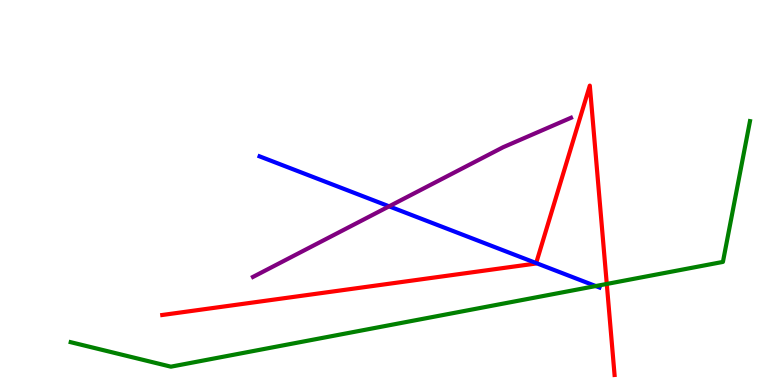[{'lines': ['blue', 'red'], 'intersections': [{'x': 6.92, 'y': 3.17}]}, {'lines': ['green', 'red'], 'intersections': [{'x': 7.83, 'y': 2.62}]}, {'lines': ['purple', 'red'], 'intersections': []}, {'lines': ['blue', 'green'], 'intersections': [{'x': 7.69, 'y': 2.57}]}, {'lines': ['blue', 'purple'], 'intersections': [{'x': 5.02, 'y': 4.64}]}, {'lines': ['green', 'purple'], 'intersections': []}]